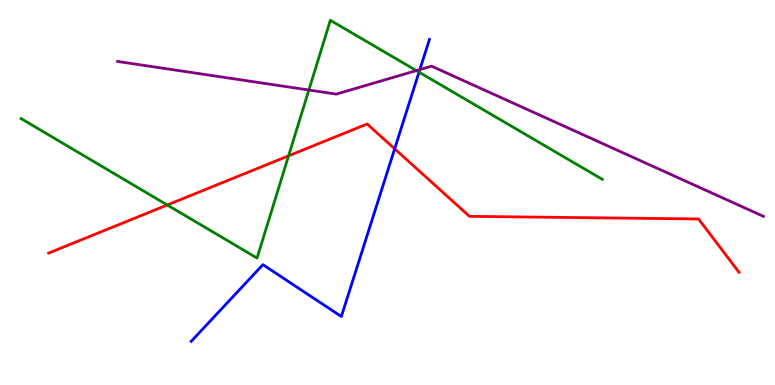[{'lines': ['blue', 'red'], 'intersections': [{'x': 5.09, 'y': 6.13}]}, {'lines': ['green', 'red'], 'intersections': [{'x': 2.16, 'y': 4.68}, {'x': 3.72, 'y': 5.95}]}, {'lines': ['purple', 'red'], 'intersections': []}, {'lines': ['blue', 'green'], 'intersections': [{'x': 5.41, 'y': 8.13}]}, {'lines': ['blue', 'purple'], 'intersections': [{'x': 5.42, 'y': 8.19}]}, {'lines': ['green', 'purple'], 'intersections': [{'x': 3.99, 'y': 7.66}, {'x': 5.37, 'y': 8.17}]}]